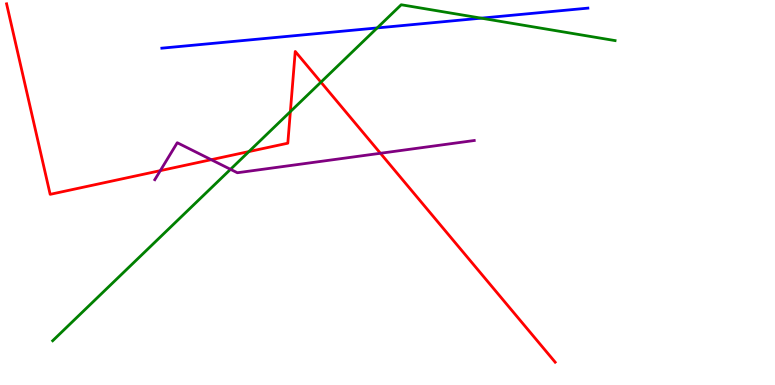[{'lines': ['blue', 'red'], 'intersections': []}, {'lines': ['green', 'red'], 'intersections': [{'x': 3.21, 'y': 6.06}, {'x': 3.75, 'y': 7.1}, {'x': 4.14, 'y': 7.87}]}, {'lines': ['purple', 'red'], 'intersections': [{'x': 2.07, 'y': 5.57}, {'x': 2.73, 'y': 5.85}, {'x': 4.91, 'y': 6.02}]}, {'lines': ['blue', 'green'], 'intersections': [{'x': 4.87, 'y': 9.27}, {'x': 6.21, 'y': 9.53}]}, {'lines': ['blue', 'purple'], 'intersections': []}, {'lines': ['green', 'purple'], 'intersections': [{'x': 2.97, 'y': 5.6}]}]